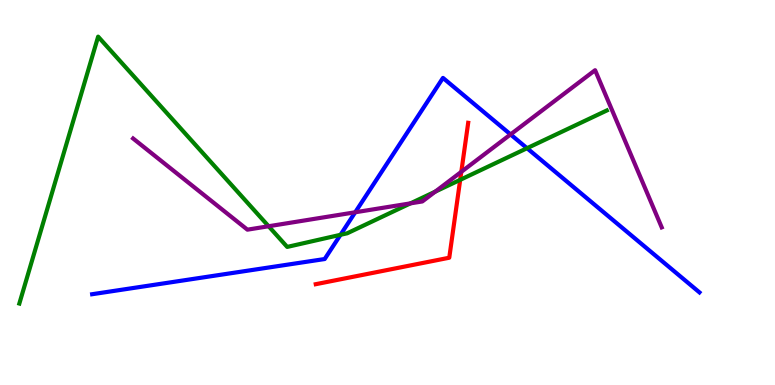[{'lines': ['blue', 'red'], 'intersections': []}, {'lines': ['green', 'red'], 'intersections': [{'x': 5.94, 'y': 5.33}]}, {'lines': ['purple', 'red'], 'intersections': [{'x': 5.95, 'y': 5.54}]}, {'lines': ['blue', 'green'], 'intersections': [{'x': 4.39, 'y': 3.9}, {'x': 6.8, 'y': 6.15}]}, {'lines': ['blue', 'purple'], 'intersections': [{'x': 4.58, 'y': 4.49}, {'x': 6.59, 'y': 6.51}]}, {'lines': ['green', 'purple'], 'intersections': [{'x': 3.47, 'y': 4.12}, {'x': 5.3, 'y': 4.72}, {'x': 5.62, 'y': 5.02}]}]